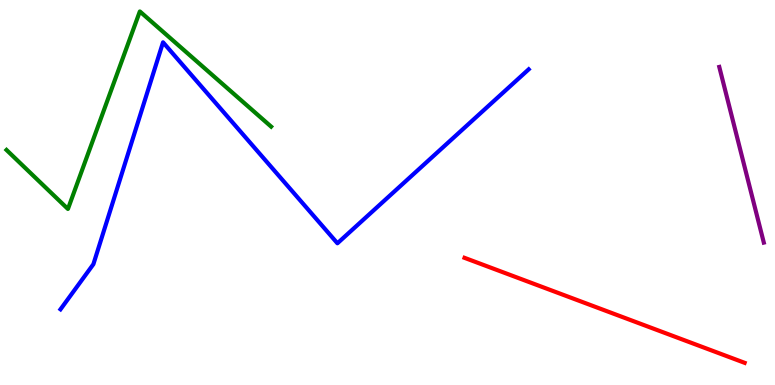[{'lines': ['blue', 'red'], 'intersections': []}, {'lines': ['green', 'red'], 'intersections': []}, {'lines': ['purple', 'red'], 'intersections': []}, {'lines': ['blue', 'green'], 'intersections': []}, {'lines': ['blue', 'purple'], 'intersections': []}, {'lines': ['green', 'purple'], 'intersections': []}]